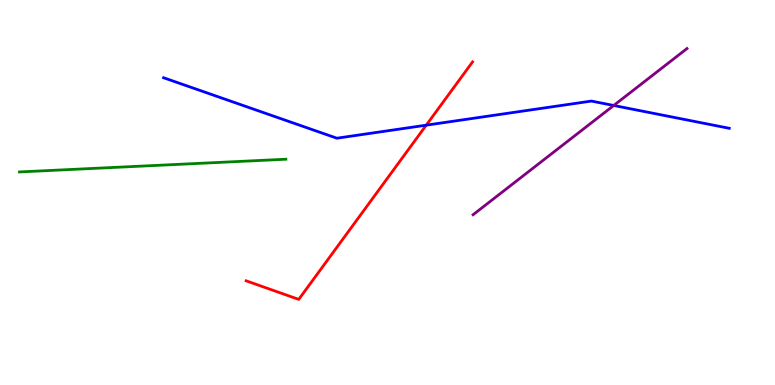[{'lines': ['blue', 'red'], 'intersections': [{'x': 5.5, 'y': 6.75}]}, {'lines': ['green', 'red'], 'intersections': []}, {'lines': ['purple', 'red'], 'intersections': []}, {'lines': ['blue', 'green'], 'intersections': []}, {'lines': ['blue', 'purple'], 'intersections': [{'x': 7.92, 'y': 7.26}]}, {'lines': ['green', 'purple'], 'intersections': []}]